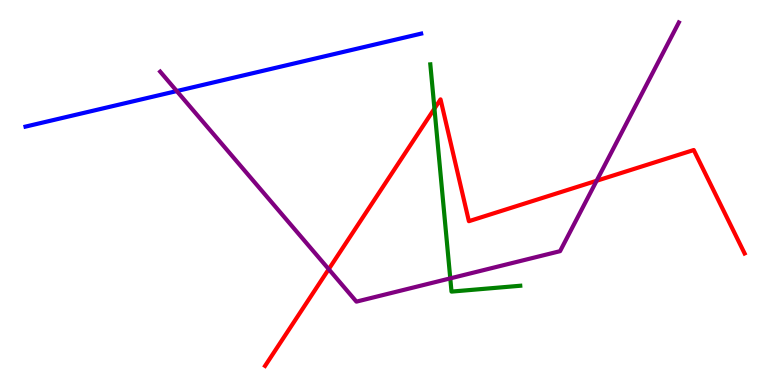[{'lines': ['blue', 'red'], 'intersections': []}, {'lines': ['green', 'red'], 'intersections': [{'x': 5.61, 'y': 7.18}]}, {'lines': ['purple', 'red'], 'intersections': [{'x': 4.24, 'y': 3.01}, {'x': 7.7, 'y': 5.3}]}, {'lines': ['blue', 'green'], 'intersections': []}, {'lines': ['blue', 'purple'], 'intersections': [{'x': 2.28, 'y': 7.63}]}, {'lines': ['green', 'purple'], 'intersections': [{'x': 5.81, 'y': 2.77}]}]